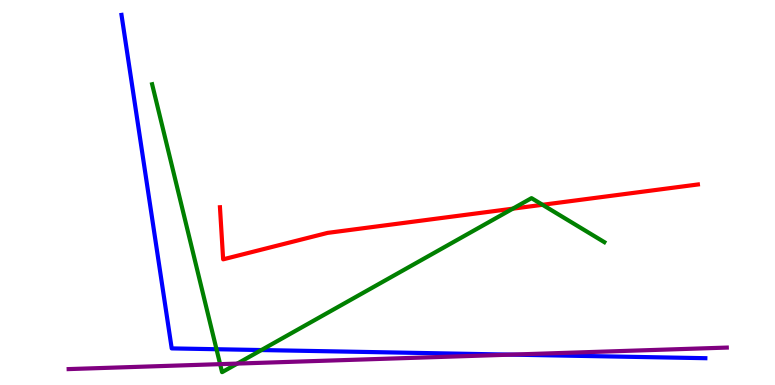[{'lines': ['blue', 'red'], 'intersections': []}, {'lines': ['green', 'red'], 'intersections': [{'x': 6.62, 'y': 4.58}, {'x': 7.0, 'y': 4.68}]}, {'lines': ['purple', 'red'], 'intersections': []}, {'lines': ['blue', 'green'], 'intersections': [{'x': 2.79, 'y': 0.929}, {'x': 3.37, 'y': 0.908}]}, {'lines': ['blue', 'purple'], 'intersections': [{'x': 6.6, 'y': 0.789}]}, {'lines': ['green', 'purple'], 'intersections': [{'x': 2.84, 'y': 0.542}, {'x': 3.06, 'y': 0.556}]}]